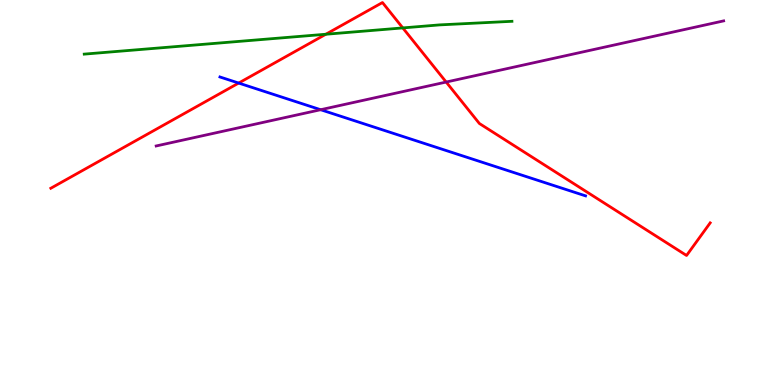[{'lines': ['blue', 'red'], 'intersections': [{'x': 3.08, 'y': 7.84}]}, {'lines': ['green', 'red'], 'intersections': [{'x': 4.2, 'y': 9.11}, {'x': 5.2, 'y': 9.27}]}, {'lines': ['purple', 'red'], 'intersections': [{'x': 5.76, 'y': 7.87}]}, {'lines': ['blue', 'green'], 'intersections': []}, {'lines': ['blue', 'purple'], 'intersections': [{'x': 4.14, 'y': 7.15}]}, {'lines': ['green', 'purple'], 'intersections': []}]